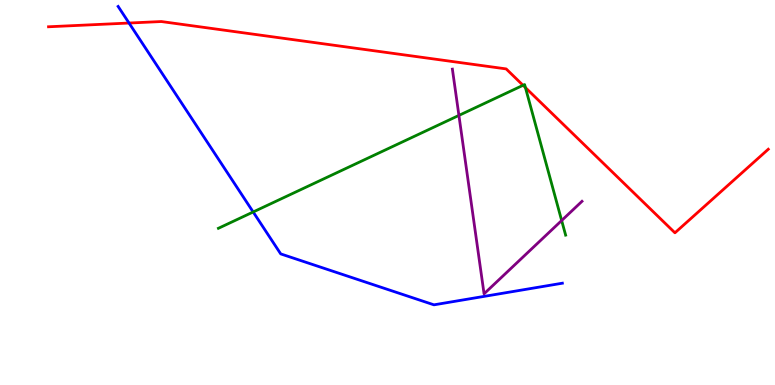[{'lines': ['blue', 'red'], 'intersections': [{'x': 1.67, 'y': 9.4}]}, {'lines': ['green', 'red'], 'intersections': [{'x': 6.75, 'y': 7.78}, {'x': 6.78, 'y': 7.72}]}, {'lines': ['purple', 'red'], 'intersections': []}, {'lines': ['blue', 'green'], 'intersections': [{'x': 3.27, 'y': 4.49}]}, {'lines': ['blue', 'purple'], 'intersections': []}, {'lines': ['green', 'purple'], 'intersections': [{'x': 5.92, 'y': 7.0}, {'x': 7.25, 'y': 4.27}]}]